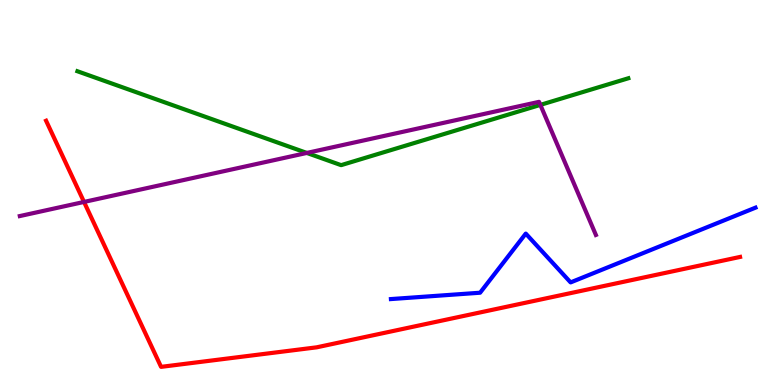[{'lines': ['blue', 'red'], 'intersections': []}, {'lines': ['green', 'red'], 'intersections': []}, {'lines': ['purple', 'red'], 'intersections': [{'x': 1.08, 'y': 4.75}]}, {'lines': ['blue', 'green'], 'intersections': []}, {'lines': ['blue', 'purple'], 'intersections': []}, {'lines': ['green', 'purple'], 'intersections': [{'x': 3.96, 'y': 6.03}, {'x': 6.97, 'y': 7.28}]}]